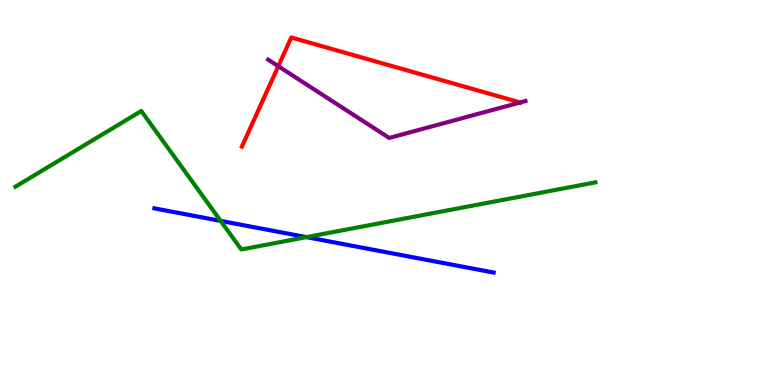[{'lines': ['blue', 'red'], 'intersections': []}, {'lines': ['green', 'red'], 'intersections': []}, {'lines': ['purple', 'red'], 'intersections': [{'x': 3.59, 'y': 8.28}, {'x': 6.71, 'y': 7.34}]}, {'lines': ['blue', 'green'], 'intersections': [{'x': 2.85, 'y': 4.26}, {'x': 3.95, 'y': 3.84}]}, {'lines': ['blue', 'purple'], 'intersections': []}, {'lines': ['green', 'purple'], 'intersections': []}]